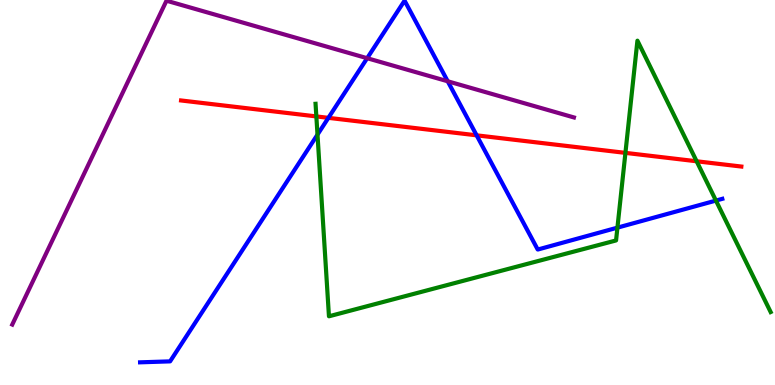[{'lines': ['blue', 'red'], 'intersections': [{'x': 4.24, 'y': 6.94}, {'x': 6.15, 'y': 6.49}]}, {'lines': ['green', 'red'], 'intersections': [{'x': 4.08, 'y': 6.98}, {'x': 8.07, 'y': 6.03}, {'x': 8.99, 'y': 5.81}]}, {'lines': ['purple', 'red'], 'intersections': []}, {'lines': ['blue', 'green'], 'intersections': [{'x': 4.1, 'y': 6.5}, {'x': 7.97, 'y': 4.09}, {'x': 9.24, 'y': 4.79}]}, {'lines': ['blue', 'purple'], 'intersections': [{'x': 4.74, 'y': 8.49}, {'x': 5.78, 'y': 7.89}]}, {'lines': ['green', 'purple'], 'intersections': []}]